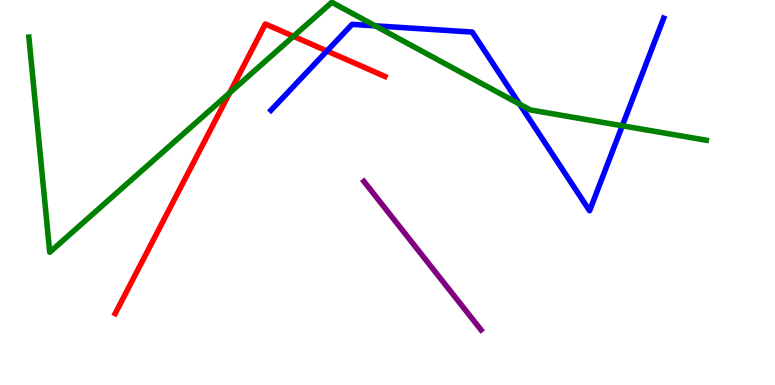[{'lines': ['blue', 'red'], 'intersections': [{'x': 4.22, 'y': 8.68}]}, {'lines': ['green', 'red'], 'intersections': [{'x': 2.96, 'y': 7.59}, {'x': 3.79, 'y': 9.06}]}, {'lines': ['purple', 'red'], 'intersections': []}, {'lines': ['blue', 'green'], 'intersections': [{'x': 4.84, 'y': 9.33}, {'x': 6.7, 'y': 7.3}, {'x': 8.03, 'y': 6.73}]}, {'lines': ['blue', 'purple'], 'intersections': []}, {'lines': ['green', 'purple'], 'intersections': []}]